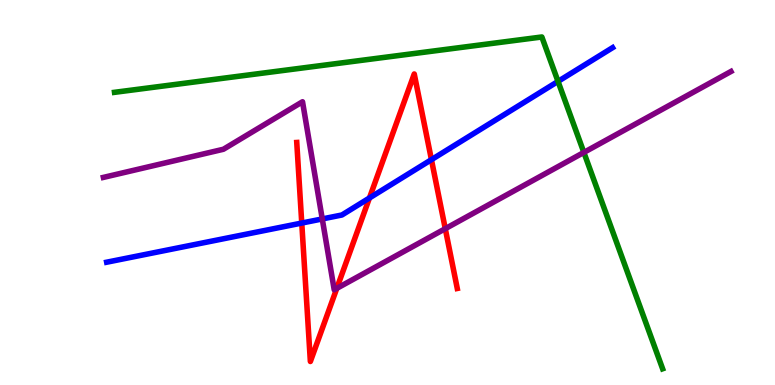[{'lines': ['blue', 'red'], 'intersections': [{'x': 3.89, 'y': 4.21}, {'x': 4.77, 'y': 4.86}, {'x': 5.57, 'y': 5.85}]}, {'lines': ['green', 'red'], 'intersections': []}, {'lines': ['purple', 'red'], 'intersections': [{'x': 4.35, 'y': 2.51}, {'x': 5.75, 'y': 4.06}]}, {'lines': ['blue', 'green'], 'intersections': [{'x': 7.2, 'y': 7.89}]}, {'lines': ['blue', 'purple'], 'intersections': [{'x': 4.16, 'y': 4.31}]}, {'lines': ['green', 'purple'], 'intersections': [{'x': 7.53, 'y': 6.04}]}]